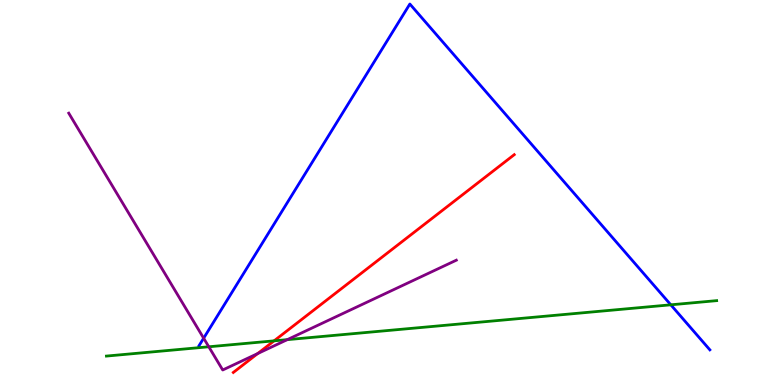[{'lines': ['blue', 'red'], 'intersections': []}, {'lines': ['green', 'red'], 'intersections': [{'x': 3.54, 'y': 1.15}]}, {'lines': ['purple', 'red'], 'intersections': [{'x': 3.33, 'y': 0.817}]}, {'lines': ['blue', 'green'], 'intersections': [{'x': 8.66, 'y': 2.08}]}, {'lines': ['blue', 'purple'], 'intersections': [{'x': 2.63, 'y': 1.22}]}, {'lines': ['green', 'purple'], 'intersections': [{'x': 2.69, 'y': 0.993}, {'x': 3.71, 'y': 1.18}]}]